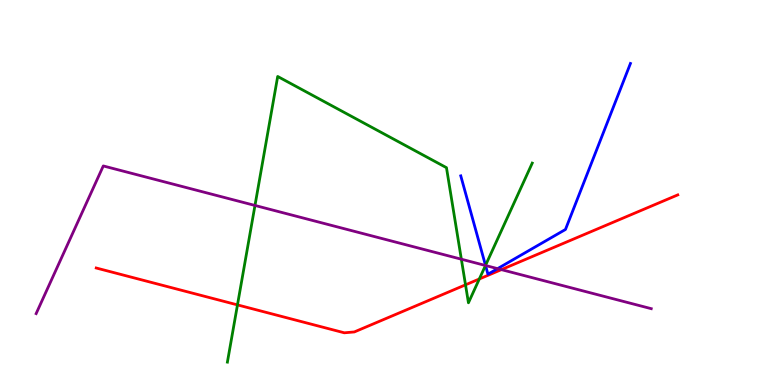[{'lines': ['blue', 'red'], 'intersections': []}, {'lines': ['green', 'red'], 'intersections': [{'x': 3.06, 'y': 2.08}, {'x': 6.01, 'y': 2.6}, {'x': 6.18, 'y': 2.75}]}, {'lines': ['purple', 'red'], 'intersections': [{'x': 6.47, 'y': 3.0}]}, {'lines': ['blue', 'green'], 'intersections': [{'x': 6.26, 'y': 3.11}]}, {'lines': ['blue', 'purple'], 'intersections': [{'x': 6.27, 'y': 3.1}, {'x': 6.42, 'y': 3.02}]}, {'lines': ['green', 'purple'], 'intersections': [{'x': 3.29, 'y': 4.66}, {'x': 5.95, 'y': 3.27}, {'x': 6.26, 'y': 3.1}]}]